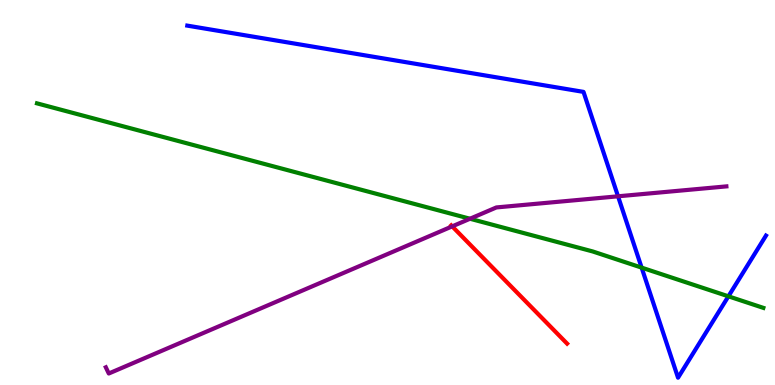[{'lines': ['blue', 'red'], 'intersections': []}, {'lines': ['green', 'red'], 'intersections': []}, {'lines': ['purple', 'red'], 'intersections': [{'x': 5.83, 'y': 4.12}]}, {'lines': ['blue', 'green'], 'intersections': [{'x': 8.28, 'y': 3.05}, {'x': 9.4, 'y': 2.3}]}, {'lines': ['blue', 'purple'], 'intersections': [{'x': 7.97, 'y': 4.9}]}, {'lines': ['green', 'purple'], 'intersections': [{'x': 6.06, 'y': 4.32}]}]